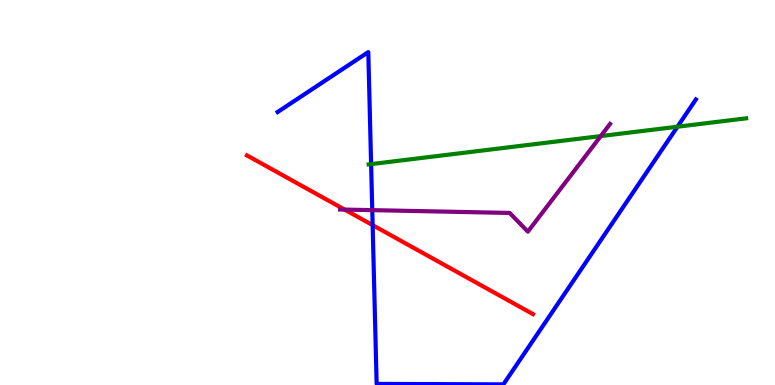[{'lines': ['blue', 'red'], 'intersections': [{'x': 4.81, 'y': 4.15}]}, {'lines': ['green', 'red'], 'intersections': []}, {'lines': ['purple', 'red'], 'intersections': [{'x': 4.45, 'y': 4.56}]}, {'lines': ['blue', 'green'], 'intersections': [{'x': 4.79, 'y': 5.74}, {'x': 8.74, 'y': 6.71}]}, {'lines': ['blue', 'purple'], 'intersections': [{'x': 4.8, 'y': 4.54}]}, {'lines': ['green', 'purple'], 'intersections': [{'x': 7.75, 'y': 6.47}]}]